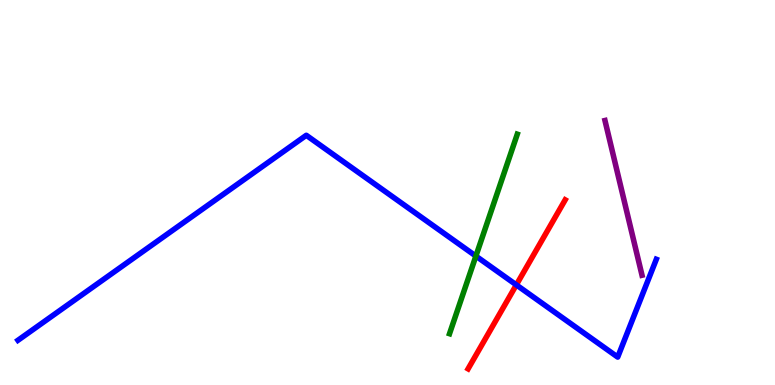[{'lines': ['blue', 'red'], 'intersections': [{'x': 6.66, 'y': 2.6}]}, {'lines': ['green', 'red'], 'intersections': []}, {'lines': ['purple', 'red'], 'intersections': []}, {'lines': ['blue', 'green'], 'intersections': [{'x': 6.14, 'y': 3.35}]}, {'lines': ['blue', 'purple'], 'intersections': []}, {'lines': ['green', 'purple'], 'intersections': []}]